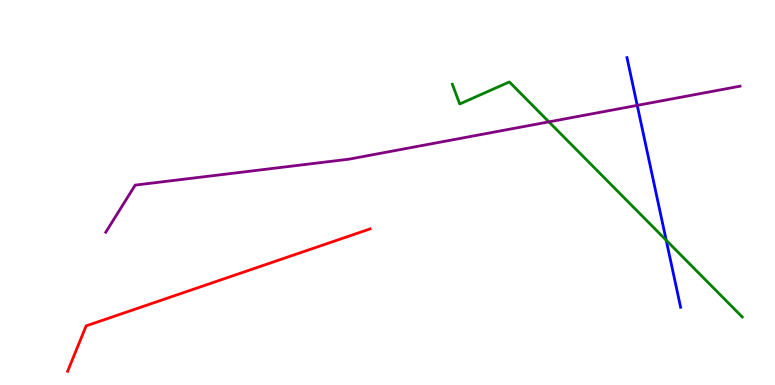[{'lines': ['blue', 'red'], 'intersections': []}, {'lines': ['green', 'red'], 'intersections': []}, {'lines': ['purple', 'red'], 'intersections': []}, {'lines': ['blue', 'green'], 'intersections': [{'x': 8.6, 'y': 3.76}]}, {'lines': ['blue', 'purple'], 'intersections': [{'x': 8.22, 'y': 7.26}]}, {'lines': ['green', 'purple'], 'intersections': [{'x': 7.08, 'y': 6.83}]}]